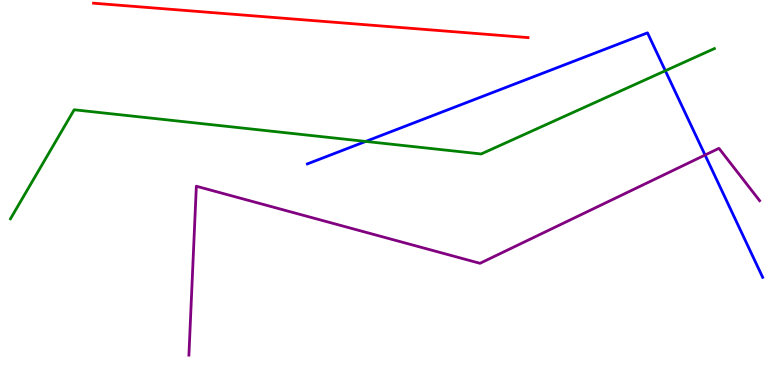[{'lines': ['blue', 'red'], 'intersections': []}, {'lines': ['green', 'red'], 'intersections': []}, {'lines': ['purple', 'red'], 'intersections': []}, {'lines': ['blue', 'green'], 'intersections': [{'x': 4.72, 'y': 6.33}, {'x': 8.59, 'y': 8.16}]}, {'lines': ['blue', 'purple'], 'intersections': [{'x': 9.1, 'y': 5.97}]}, {'lines': ['green', 'purple'], 'intersections': []}]